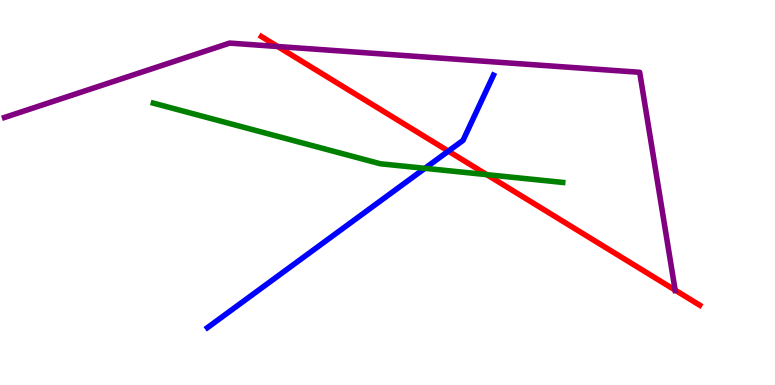[{'lines': ['blue', 'red'], 'intersections': [{'x': 5.79, 'y': 6.07}]}, {'lines': ['green', 'red'], 'intersections': [{'x': 6.28, 'y': 5.46}]}, {'lines': ['purple', 'red'], 'intersections': [{'x': 3.58, 'y': 8.79}, {'x': 8.71, 'y': 2.46}]}, {'lines': ['blue', 'green'], 'intersections': [{'x': 5.48, 'y': 5.63}]}, {'lines': ['blue', 'purple'], 'intersections': []}, {'lines': ['green', 'purple'], 'intersections': []}]